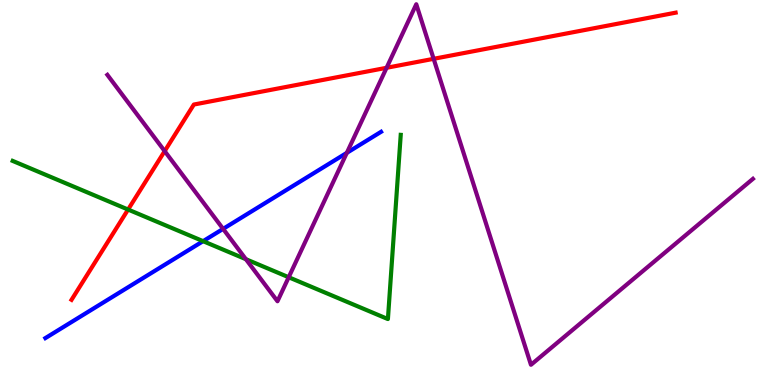[{'lines': ['blue', 'red'], 'intersections': []}, {'lines': ['green', 'red'], 'intersections': [{'x': 1.65, 'y': 4.56}]}, {'lines': ['purple', 'red'], 'intersections': [{'x': 2.12, 'y': 6.07}, {'x': 4.99, 'y': 8.24}, {'x': 5.6, 'y': 8.47}]}, {'lines': ['blue', 'green'], 'intersections': [{'x': 2.62, 'y': 3.74}]}, {'lines': ['blue', 'purple'], 'intersections': [{'x': 2.88, 'y': 4.05}, {'x': 4.48, 'y': 6.03}]}, {'lines': ['green', 'purple'], 'intersections': [{'x': 3.17, 'y': 3.27}, {'x': 3.73, 'y': 2.8}]}]